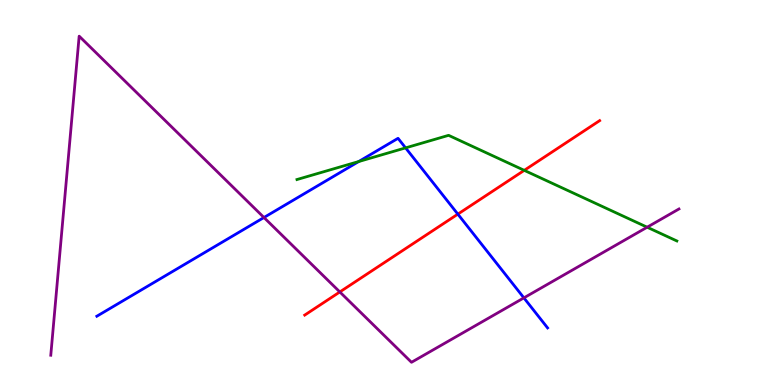[{'lines': ['blue', 'red'], 'intersections': [{'x': 5.91, 'y': 4.44}]}, {'lines': ['green', 'red'], 'intersections': [{'x': 6.76, 'y': 5.58}]}, {'lines': ['purple', 'red'], 'intersections': [{'x': 4.38, 'y': 2.42}]}, {'lines': ['blue', 'green'], 'intersections': [{'x': 4.63, 'y': 5.8}, {'x': 5.23, 'y': 6.16}]}, {'lines': ['blue', 'purple'], 'intersections': [{'x': 3.41, 'y': 4.35}, {'x': 6.76, 'y': 2.26}]}, {'lines': ['green', 'purple'], 'intersections': [{'x': 8.35, 'y': 4.1}]}]